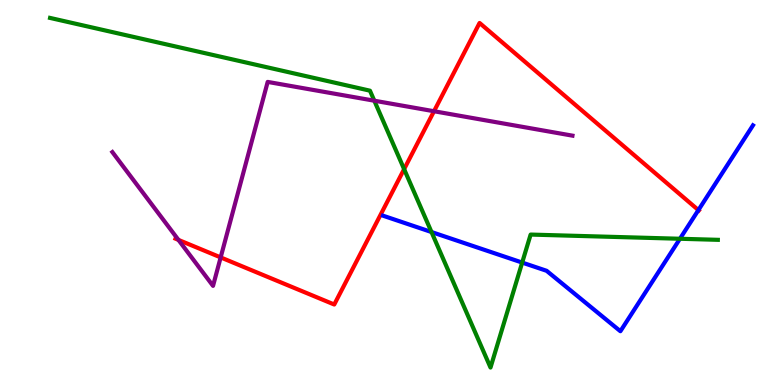[{'lines': ['blue', 'red'], 'intersections': [{'x': 9.01, 'y': 4.54}]}, {'lines': ['green', 'red'], 'intersections': [{'x': 5.21, 'y': 5.61}]}, {'lines': ['purple', 'red'], 'intersections': [{'x': 2.3, 'y': 3.77}, {'x': 2.85, 'y': 3.31}, {'x': 5.6, 'y': 7.11}]}, {'lines': ['blue', 'green'], 'intersections': [{'x': 5.57, 'y': 3.97}, {'x': 6.74, 'y': 3.18}, {'x': 8.77, 'y': 3.8}]}, {'lines': ['blue', 'purple'], 'intersections': []}, {'lines': ['green', 'purple'], 'intersections': [{'x': 4.83, 'y': 7.38}]}]